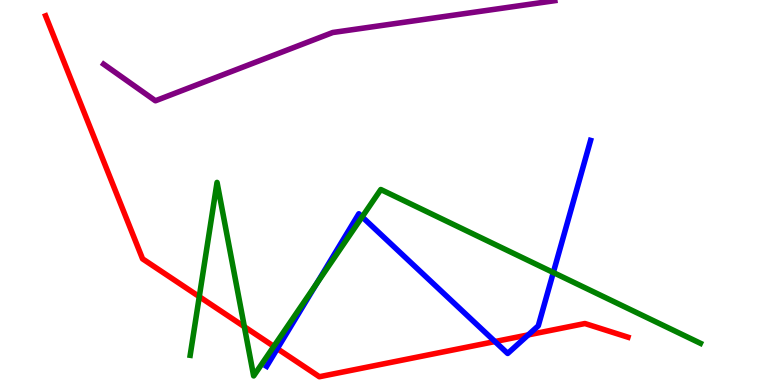[{'lines': ['blue', 'red'], 'intersections': [{'x': 3.58, 'y': 0.944}, {'x': 6.39, 'y': 1.13}, {'x': 6.82, 'y': 1.3}]}, {'lines': ['green', 'red'], 'intersections': [{'x': 2.57, 'y': 2.29}, {'x': 3.15, 'y': 1.51}, {'x': 3.53, 'y': 1.0}]}, {'lines': ['purple', 'red'], 'intersections': []}, {'lines': ['blue', 'green'], 'intersections': [{'x': 4.08, 'y': 2.63}, {'x': 4.67, 'y': 4.37}, {'x': 7.14, 'y': 2.92}]}, {'lines': ['blue', 'purple'], 'intersections': []}, {'lines': ['green', 'purple'], 'intersections': []}]